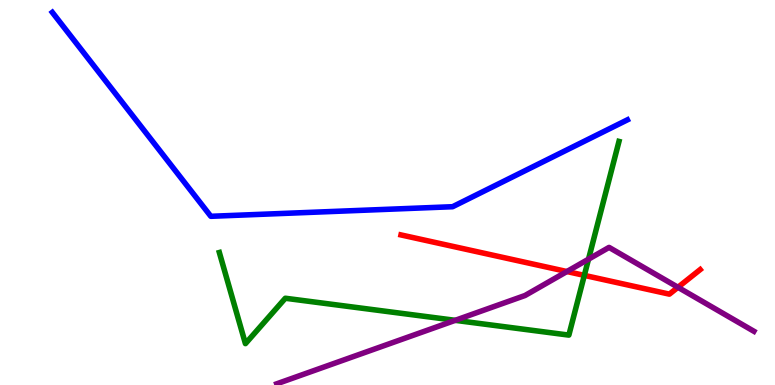[{'lines': ['blue', 'red'], 'intersections': []}, {'lines': ['green', 'red'], 'intersections': [{'x': 7.54, 'y': 2.85}]}, {'lines': ['purple', 'red'], 'intersections': [{'x': 7.31, 'y': 2.95}, {'x': 8.75, 'y': 2.54}]}, {'lines': ['blue', 'green'], 'intersections': []}, {'lines': ['blue', 'purple'], 'intersections': []}, {'lines': ['green', 'purple'], 'intersections': [{'x': 5.87, 'y': 1.68}, {'x': 7.59, 'y': 3.27}]}]